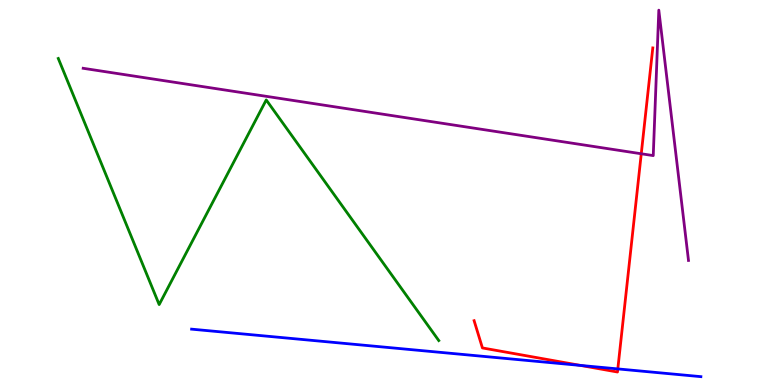[{'lines': ['blue', 'red'], 'intersections': [{'x': 7.49, 'y': 0.508}, {'x': 7.97, 'y': 0.418}]}, {'lines': ['green', 'red'], 'intersections': []}, {'lines': ['purple', 'red'], 'intersections': [{'x': 8.27, 'y': 6.01}]}, {'lines': ['blue', 'green'], 'intersections': []}, {'lines': ['blue', 'purple'], 'intersections': []}, {'lines': ['green', 'purple'], 'intersections': []}]